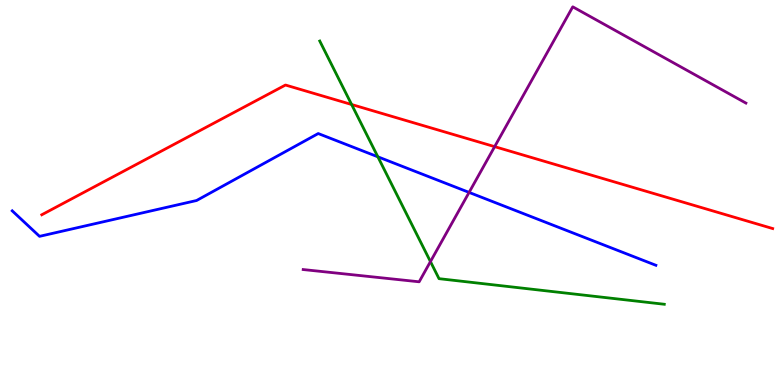[{'lines': ['blue', 'red'], 'intersections': []}, {'lines': ['green', 'red'], 'intersections': [{'x': 4.54, 'y': 7.29}]}, {'lines': ['purple', 'red'], 'intersections': [{'x': 6.38, 'y': 6.19}]}, {'lines': ['blue', 'green'], 'intersections': [{'x': 4.88, 'y': 5.93}]}, {'lines': ['blue', 'purple'], 'intersections': [{'x': 6.05, 'y': 5.0}]}, {'lines': ['green', 'purple'], 'intersections': [{'x': 5.55, 'y': 3.21}]}]